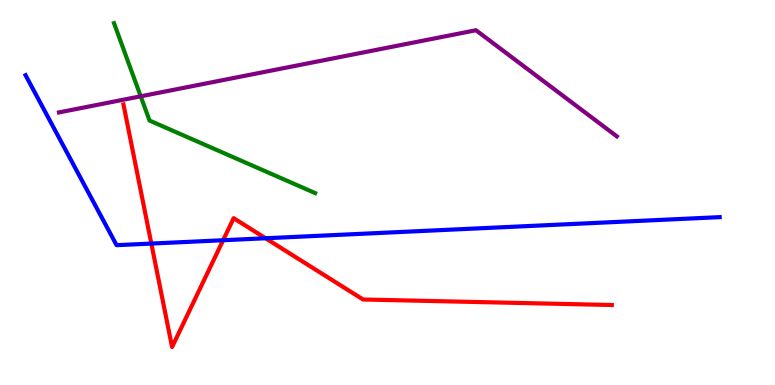[{'lines': ['blue', 'red'], 'intersections': [{'x': 1.95, 'y': 3.67}, {'x': 2.88, 'y': 3.76}, {'x': 3.43, 'y': 3.81}]}, {'lines': ['green', 'red'], 'intersections': []}, {'lines': ['purple', 'red'], 'intersections': []}, {'lines': ['blue', 'green'], 'intersections': []}, {'lines': ['blue', 'purple'], 'intersections': []}, {'lines': ['green', 'purple'], 'intersections': [{'x': 1.82, 'y': 7.5}]}]